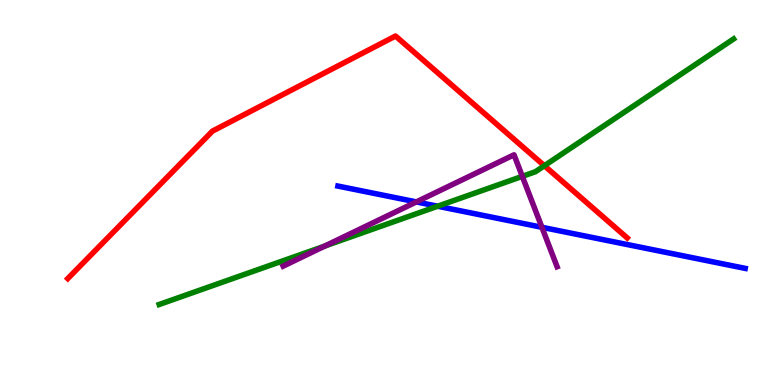[{'lines': ['blue', 'red'], 'intersections': []}, {'lines': ['green', 'red'], 'intersections': [{'x': 7.02, 'y': 5.7}]}, {'lines': ['purple', 'red'], 'intersections': []}, {'lines': ['blue', 'green'], 'intersections': [{'x': 5.65, 'y': 4.64}]}, {'lines': ['blue', 'purple'], 'intersections': [{'x': 5.37, 'y': 4.76}, {'x': 6.99, 'y': 4.1}]}, {'lines': ['green', 'purple'], 'intersections': [{'x': 4.19, 'y': 3.61}, {'x': 6.74, 'y': 5.42}]}]